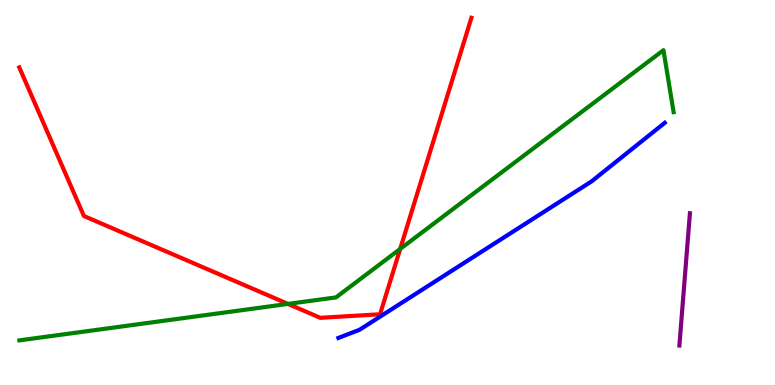[{'lines': ['blue', 'red'], 'intersections': []}, {'lines': ['green', 'red'], 'intersections': [{'x': 3.72, 'y': 2.11}, {'x': 5.16, 'y': 3.53}]}, {'lines': ['purple', 'red'], 'intersections': []}, {'lines': ['blue', 'green'], 'intersections': []}, {'lines': ['blue', 'purple'], 'intersections': []}, {'lines': ['green', 'purple'], 'intersections': []}]